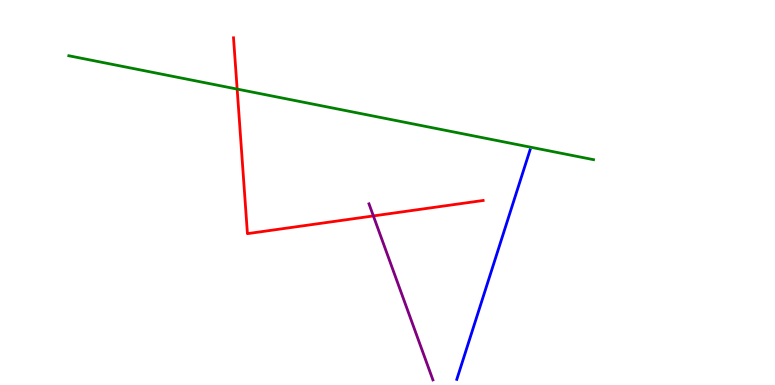[{'lines': ['blue', 'red'], 'intersections': []}, {'lines': ['green', 'red'], 'intersections': [{'x': 3.06, 'y': 7.69}]}, {'lines': ['purple', 'red'], 'intersections': [{'x': 4.82, 'y': 4.39}]}, {'lines': ['blue', 'green'], 'intersections': []}, {'lines': ['blue', 'purple'], 'intersections': []}, {'lines': ['green', 'purple'], 'intersections': []}]